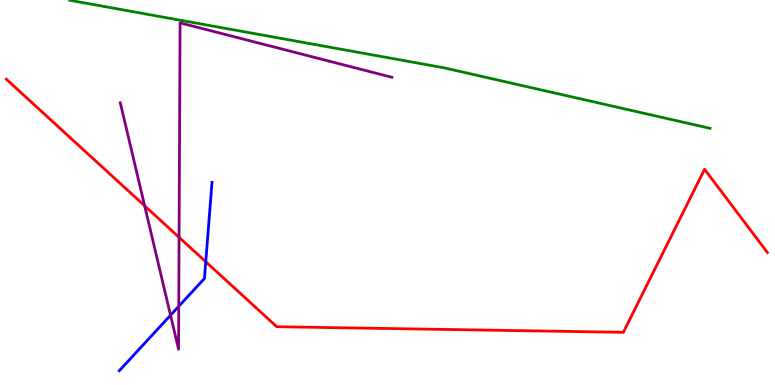[{'lines': ['blue', 'red'], 'intersections': [{'x': 2.66, 'y': 3.2}]}, {'lines': ['green', 'red'], 'intersections': []}, {'lines': ['purple', 'red'], 'intersections': [{'x': 1.87, 'y': 4.65}, {'x': 2.31, 'y': 3.84}]}, {'lines': ['blue', 'green'], 'intersections': []}, {'lines': ['blue', 'purple'], 'intersections': [{'x': 2.2, 'y': 1.81}, {'x': 2.31, 'y': 2.04}]}, {'lines': ['green', 'purple'], 'intersections': []}]